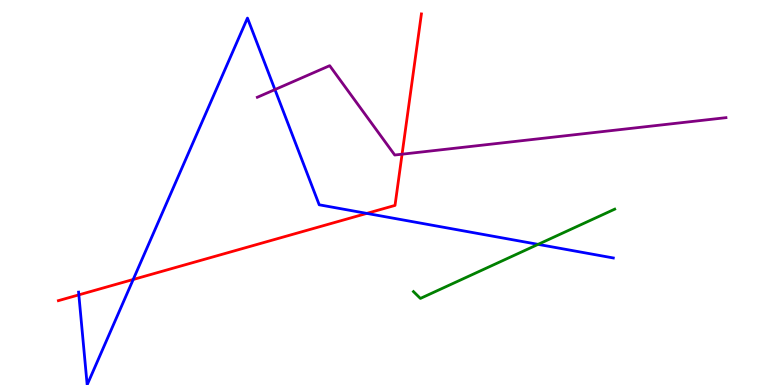[{'lines': ['blue', 'red'], 'intersections': [{'x': 1.02, 'y': 2.34}, {'x': 1.72, 'y': 2.74}, {'x': 4.73, 'y': 4.46}]}, {'lines': ['green', 'red'], 'intersections': []}, {'lines': ['purple', 'red'], 'intersections': [{'x': 5.19, 'y': 5.99}]}, {'lines': ['blue', 'green'], 'intersections': [{'x': 6.94, 'y': 3.65}]}, {'lines': ['blue', 'purple'], 'intersections': [{'x': 3.55, 'y': 7.67}]}, {'lines': ['green', 'purple'], 'intersections': []}]